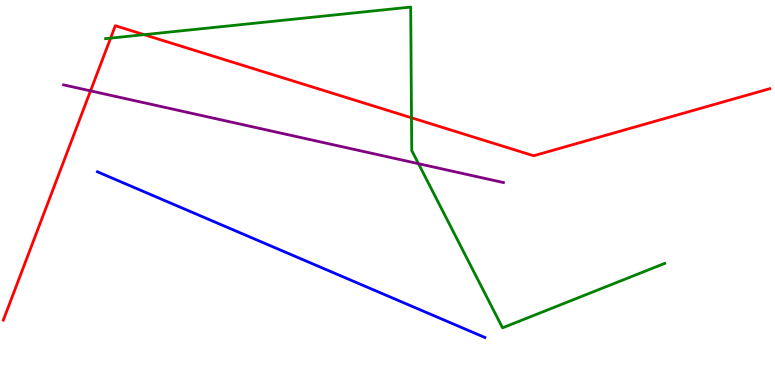[{'lines': ['blue', 'red'], 'intersections': []}, {'lines': ['green', 'red'], 'intersections': [{'x': 1.43, 'y': 9.01}, {'x': 1.86, 'y': 9.1}, {'x': 5.31, 'y': 6.94}]}, {'lines': ['purple', 'red'], 'intersections': [{'x': 1.17, 'y': 7.64}]}, {'lines': ['blue', 'green'], 'intersections': []}, {'lines': ['blue', 'purple'], 'intersections': []}, {'lines': ['green', 'purple'], 'intersections': [{'x': 5.4, 'y': 5.75}]}]